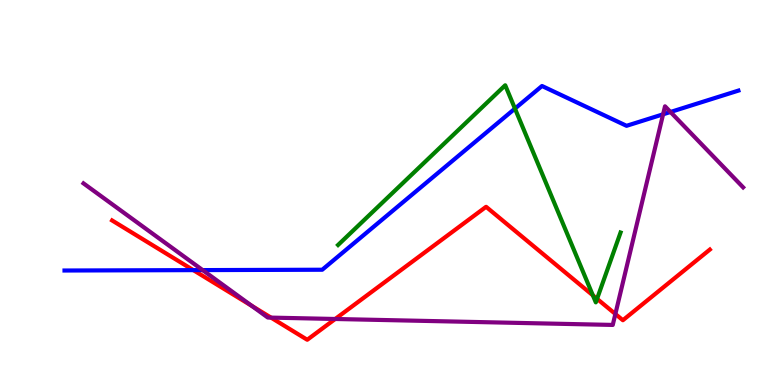[{'lines': ['blue', 'red'], 'intersections': [{'x': 2.49, 'y': 2.98}]}, {'lines': ['green', 'red'], 'intersections': [{'x': 7.65, 'y': 2.33}, {'x': 7.7, 'y': 2.24}]}, {'lines': ['purple', 'red'], 'intersections': [{'x': 3.25, 'y': 2.06}, {'x': 3.5, 'y': 1.75}, {'x': 4.33, 'y': 1.71}, {'x': 7.94, 'y': 1.84}]}, {'lines': ['blue', 'green'], 'intersections': [{'x': 6.64, 'y': 7.18}]}, {'lines': ['blue', 'purple'], 'intersections': [{'x': 2.61, 'y': 2.98}, {'x': 8.56, 'y': 7.03}, {'x': 8.65, 'y': 7.09}]}, {'lines': ['green', 'purple'], 'intersections': []}]